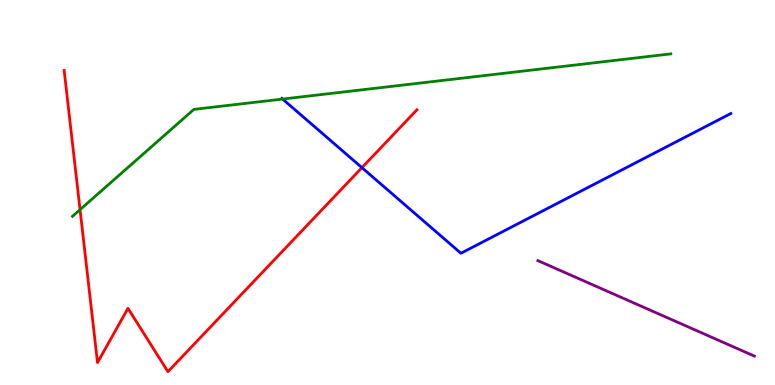[{'lines': ['blue', 'red'], 'intersections': [{'x': 4.67, 'y': 5.65}]}, {'lines': ['green', 'red'], 'intersections': [{'x': 1.03, 'y': 4.55}]}, {'lines': ['purple', 'red'], 'intersections': []}, {'lines': ['blue', 'green'], 'intersections': [{'x': 3.65, 'y': 7.43}]}, {'lines': ['blue', 'purple'], 'intersections': []}, {'lines': ['green', 'purple'], 'intersections': []}]